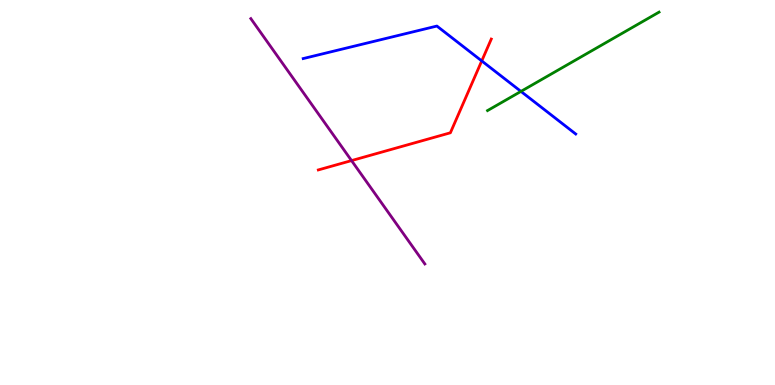[{'lines': ['blue', 'red'], 'intersections': [{'x': 6.22, 'y': 8.42}]}, {'lines': ['green', 'red'], 'intersections': []}, {'lines': ['purple', 'red'], 'intersections': [{'x': 4.54, 'y': 5.83}]}, {'lines': ['blue', 'green'], 'intersections': [{'x': 6.72, 'y': 7.63}]}, {'lines': ['blue', 'purple'], 'intersections': []}, {'lines': ['green', 'purple'], 'intersections': []}]